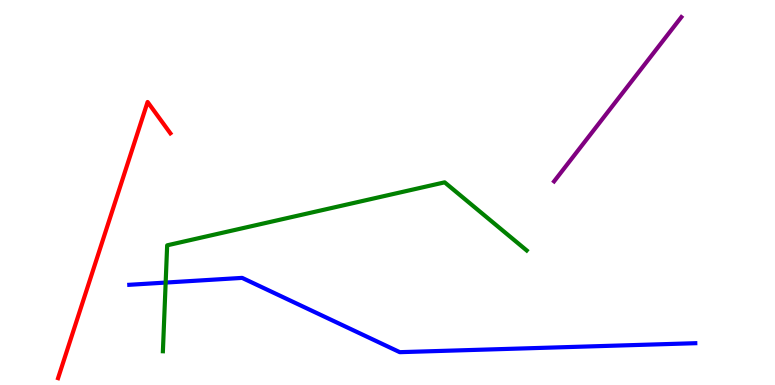[{'lines': ['blue', 'red'], 'intersections': []}, {'lines': ['green', 'red'], 'intersections': []}, {'lines': ['purple', 'red'], 'intersections': []}, {'lines': ['blue', 'green'], 'intersections': [{'x': 2.14, 'y': 2.66}]}, {'lines': ['blue', 'purple'], 'intersections': []}, {'lines': ['green', 'purple'], 'intersections': []}]